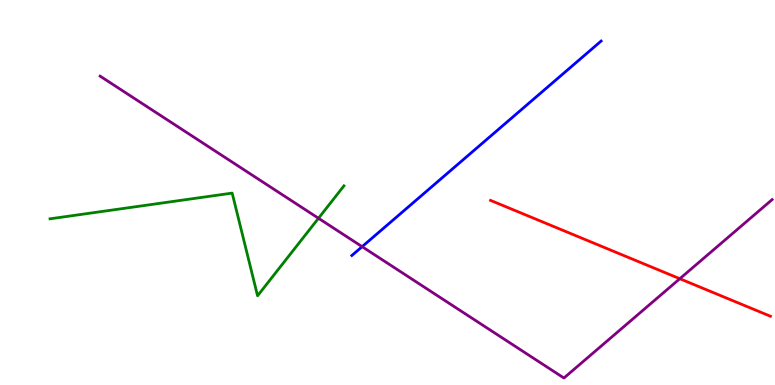[{'lines': ['blue', 'red'], 'intersections': []}, {'lines': ['green', 'red'], 'intersections': []}, {'lines': ['purple', 'red'], 'intersections': [{'x': 8.77, 'y': 2.76}]}, {'lines': ['blue', 'green'], 'intersections': []}, {'lines': ['blue', 'purple'], 'intersections': [{'x': 4.67, 'y': 3.59}]}, {'lines': ['green', 'purple'], 'intersections': [{'x': 4.11, 'y': 4.33}]}]